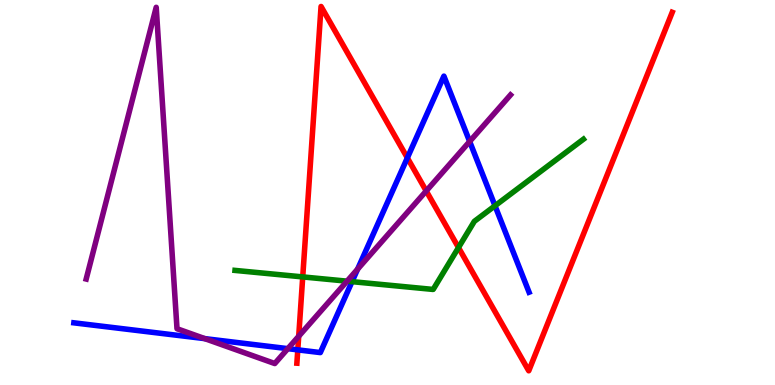[{'lines': ['blue', 'red'], 'intersections': [{'x': 3.84, 'y': 0.913}, {'x': 5.26, 'y': 5.9}]}, {'lines': ['green', 'red'], 'intersections': [{'x': 3.91, 'y': 2.81}, {'x': 5.92, 'y': 3.57}]}, {'lines': ['purple', 'red'], 'intersections': [{'x': 3.85, 'y': 1.27}, {'x': 5.5, 'y': 5.04}]}, {'lines': ['blue', 'green'], 'intersections': [{'x': 4.54, 'y': 2.68}, {'x': 6.39, 'y': 4.65}]}, {'lines': ['blue', 'purple'], 'intersections': [{'x': 2.64, 'y': 1.2}, {'x': 3.71, 'y': 0.944}, {'x': 4.61, 'y': 3.01}, {'x': 6.06, 'y': 6.33}]}, {'lines': ['green', 'purple'], 'intersections': [{'x': 4.48, 'y': 2.7}]}]